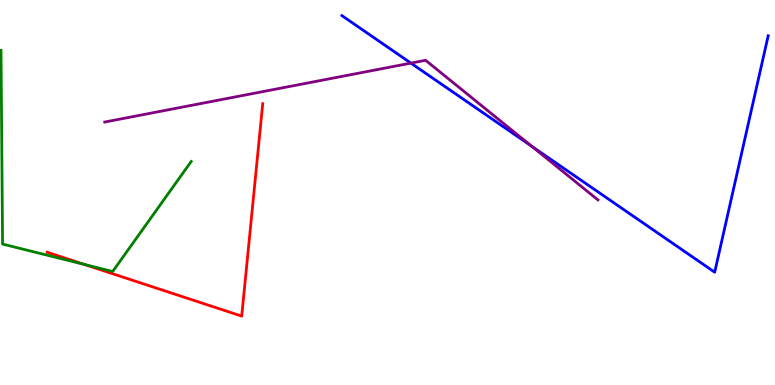[{'lines': ['blue', 'red'], 'intersections': []}, {'lines': ['green', 'red'], 'intersections': [{'x': 1.09, 'y': 3.13}]}, {'lines': ['purple', 'red'], 'intersections': []}, {'lines': ['blue', 'green'], 'intersections': []}, {'lines': ['blue', 'purple'], 'intersections': [{'x': 5.3, 'y': 8.36}, {'x': 6.86, 'y': 6.2}]}, {'lines': ['green', 'purple'], 'intersections': []}]